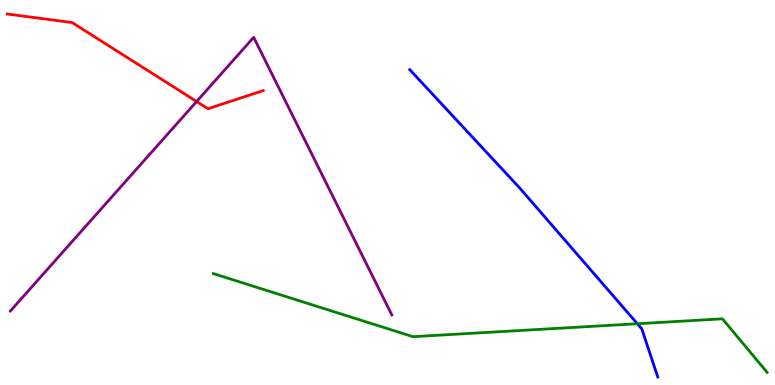[{'lines': ['blue', 'red'], 'intersections': []}, {'lines': ['green', 'red'], 'intersections': []}, {'lines': ['purple', 'red'], 'intersections': [{'x': 2.54, 'y': 7.36}]}, {'lines': ['blue', 'green'], 'intersections': [{'x': 8.22, 'y': 1.59}]}, {'lines': ['blue', 'purple'], 'intersections': []}, {'lines': ['green', 'purple'], 'intersections': []}]